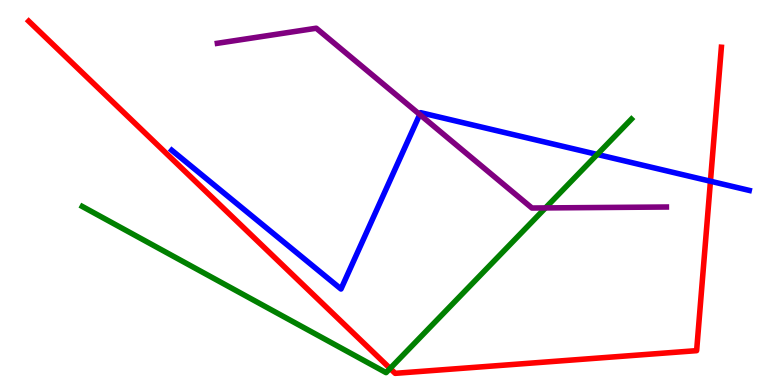[{'lines': ['blue', 'red'], 'intersections': [{'x': 9.17, 'y': 5.29}]}, {'lines': ['green', 'red'], 'intersections': [{'x': 5.03, 'y': 0.43}]}, {'lines': ['purple', 'red'], 'intersections': []}, {'lines': ['blue', 'green'], 'intersections': [{'x': 7.71, 'y': 5.99}]}, {'lines': ['blue', 'purple'], 'intersections': [{'x': 5.42, 'y': 7.03}]}, {'lines': ['green', 'purple'], 'intersections': [{'x': 7.04, 'y': 4.6}]}]